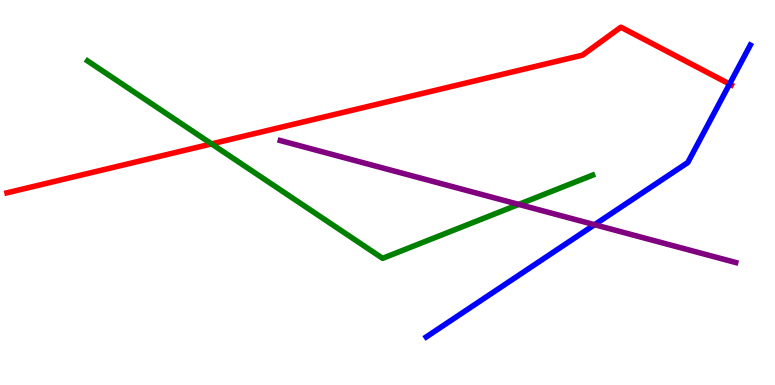[{'lines': ['blue', 'red'], 'intersections': [{'x': 9.41, 'y': 7.82}]}, {'lines': ['green', 'red'], 'intersections': [{'x': 2.73, 'y': 6.26}]}, {'lines': ['purple', 'red'], 'intersections': []}, {'lines': ['blue', 'green'], 'intersections': []}, {'lines': ['blue', 'purple'], 'intersections': [{'x': 7.67, 'y': 4.16}]}, {'lines': ['green', 'purple'], 'intersections': [{'x': 6.69, 'y': 4.69}]}]